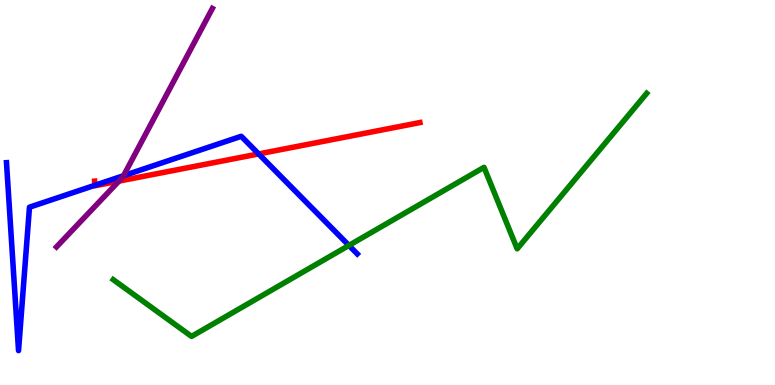[{'lines': ['blue', 'red'], 'intersections': [{'x': 1.22, 'y': 5.19}, {'x': 3.34, 'y': 6.0}]}, {'lines': ['green', 'red'], 'intersections': []}, {'lines': ['purple', 'red'], 'intersections': [{'x': 1.53, 'y': 5.3}]}, {'lines': ['blue', 'green'], 'intersections': [{'x': 4.5, 'y': 3.63}]}, {'lines': ['blue', 'purple'], 'intersections': [{'x': 1.59, 'y': 5.44}]}, {'lines': ['green', 'purple'], 'intersections': []}]